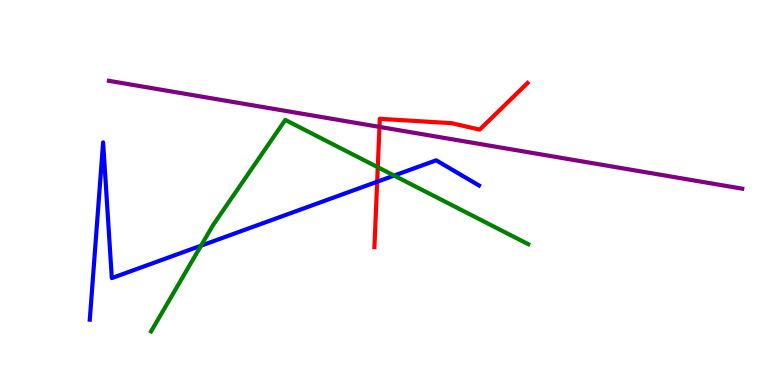[{'lines': ['blue', 'red'], 'intersections': [{'x': 4.87, 'y': 5.28}]}, {'lines': ['green', 'red'], 'intersections': [{'x': 4.87, 'y': 5.66}]}, {'lines': ['purple', 'red'], 'intersections': [{'x': 4.9, 'y': 6.7}]}, {'lines': ['blue', 'green'], 'intersections': [{'x': 2.59, 'y': 3.62}, {'x': 5.09, 'y': 5.44}]}, {'lines': ['blue', 'purple'], 'intersections': []}, {'lines': ['green', 'purple'], 'intersections': []}]